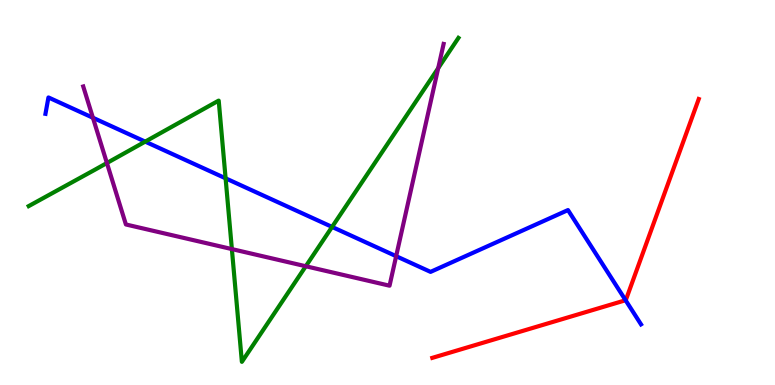[{'lines': ['blue', 'red'], 'intersections': [{'x': 8.07, 'y': 2.2}]}, {'lines': ['green', 'red'], 'intersections': []}, {'lines': ['purple', 'red'], 'intersections': []}, {'lines': ['blue', 'green'], 'intersections': [{'x': 1.87, 'y': 6.32}, {'x': 2.91, 'y': 5.37}, {'x': 4.28, 'y': 4.11}]}, {'lines': ['blue', 'purple'], 'intersections': [{'x': 1.2, 'y': 6.94}, {'x': 5.11, 'y': 3.35}]}, {'lines': ['green', 'purple'], 'intersections': [{'x': 1.38, 'y': 5.77}, {'x': 2.99, 'y': 3.53}, {'x': 3.95, 'y': 3.08}, {'x': 5.65, 'y': 8.23}]}]